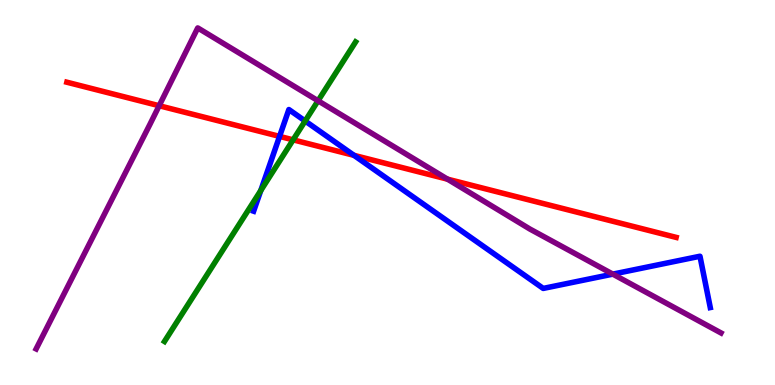[{'lines': ['blue', 'red'], 'intersections': [{'x': 3.61, 'y': 6.46}, {'x': 4.57, 'y': 5.97}]}, {'lines': ['green', 'red'], 'intersections': [{'x': 3.78, 'y': 6.37}]}, {'lines': ['purple', 'red'], 'intersections': [{'x': 2.05, 'y': 7.25}, {'x': 5.77, 'y': 5.35}]}, {'lines': ['blue', 'green'], 'intersections': [{'x': 3.37, 'y': 5.05}, {'x': 3.94, 'y': 6.86}]}, {'lines': ['blue', 'purple'], 'intersections': [{'x': 7.91, 'y': 2.88}]}, {'lines': ['green', 'purple'], 'intersections': [{'x': 4.1, 'y': 7.38}]}]